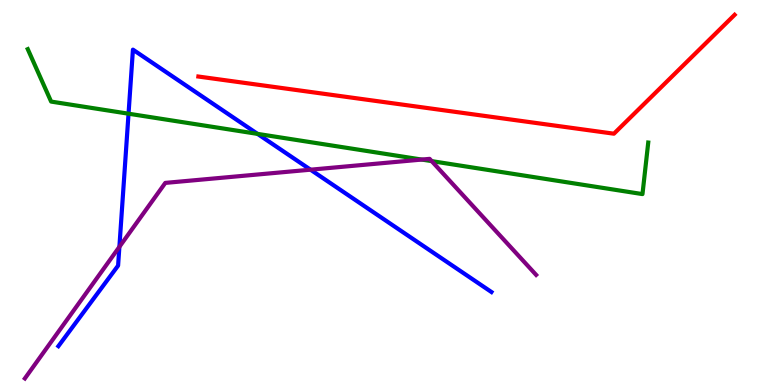[{'lines': ['blue', 'red'], 'intersections': []}, {'lines': ['green', 'red'], 'intersections': []}, {'lines': ['purple', 'red'], 'intersections': []}, {'lines': ['blue', 'green'], 'intersections': [{'x': 1.66, 'y': 7.05}, {'x': 3.32, 'y': 6.52}]}, {'lines': ['blue', 'purple'], 'intersections': [{'x': 1.54, 'y': 3.59}, {'x': 4.01, 'y': 5.59}]}, {'lines': ['green', 'purple'], 'intersections': [{'x': 5.44, 'y': 5.86}, {'x': 5.57, 'y': 5.82}]}]